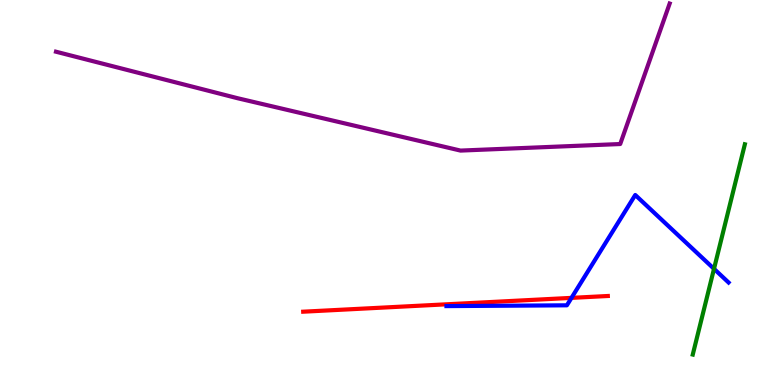[{'lines': ['blue', 'red'], 'intersections': [{'x': 7.37, 'y': 2.26}]}, {'lines': ['green', 'red'], 'intersections': []}, {'lines': ['purple', 'red'], 'intersections': []}, {'lines': ['blue', 'green'], 'intersections': [{'x': 9.21, 'y': 3.02}]}, {'lines': ['blue', 'purple'], 'intersections': []}, {'lines': ['green', 'purple'], 'intersections': []}]